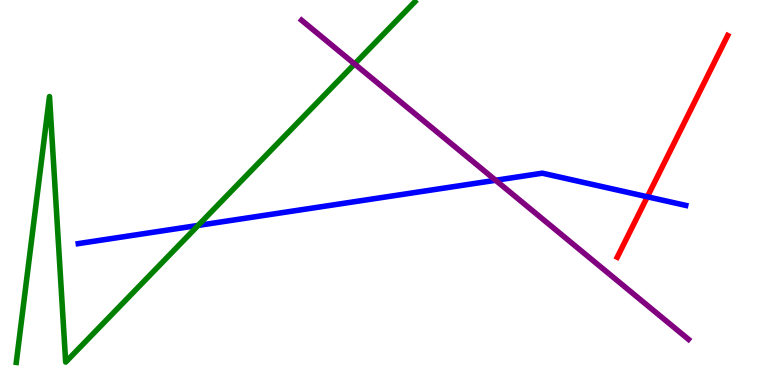[{'lines': ['blue', 'red'], 'intersections': [{'x': 8.35, 'y': 4.89}]}, {'lines': ['green', 'red'], 'intersections': []}, {'lines': ['purple', 'red'], 'intersections': []}, {'lines': ['blue', 'green'], 'intersections': [{'x': 2.56, 'y': 4.14}]}, {'lines': ['blue', 'purple'], 'intersections': [{'x': 6.4, 'y': 5.32}]}, {'lines': ['green', 'purple'], 'intersections': [{'x': 4.58, 'y': 8.34}]}]